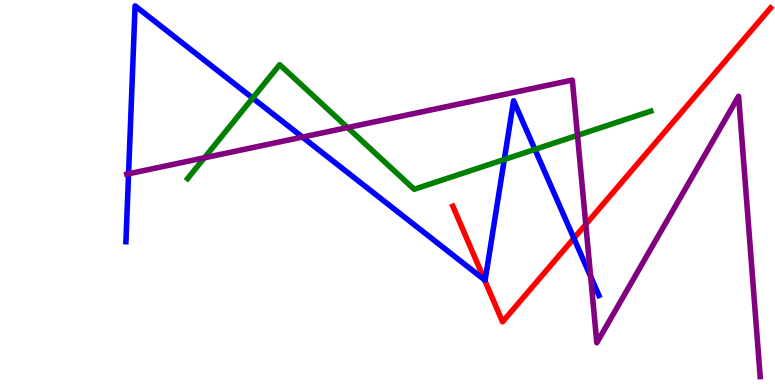[{'lines': ['blue', 'red'], 'intersections': [{'x': 6.25, 'y': 2.73}, {'x': 7.4, 'y': 3.81}]}, {'lines': ['green', 'red'], 'intersections': []}, {'lines': ['purple', 'red'], 'intersections': [{'x': 7.56, 'y': 4.17}]}, {'lines': ['blue', 'green'], 'intersections': [{'x': 3.26, 'y': 7.45}, {'x': 6.51, 'y': 5.86}, {'x': 6.9, 'y': 6.12}]}, {'lines': ['blue', 'purple'], 'intersections': [{'x': 1.66, 'y': 5.49}, {'x': 3.9, 'y': 6.44}, {'x': 7.62, 'y': 2.82}]}, {'lines': ['green', 'purple'], 'intersections': [{'x': 2.64, 'y': 5.9}, {'x': 4.48, 'y': 6.69}, {'x': 7.45, 'y': 6.48}]}]